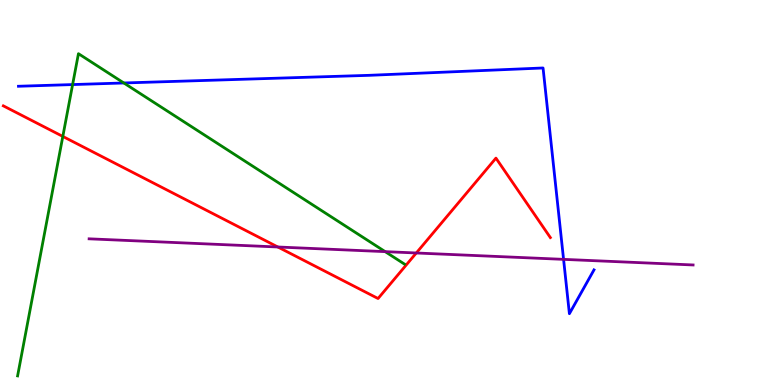[{'lines': ['blue', 'red'], 'intersections': []}, {'lines': ['green', 'red'], 'intersections': [{'x': 0.811, 'y': 6.46}]}, {'lines': ['purple', 'red'], 'intersections': [{'x': 3.59, 'y': 3.58}, {'x': 5.37, 'y': 3.43}]}, {'lines': ['blue', 'green'], 'intersections': [{'x': 0.937, 'y': 7.8}, {'x': 1.6, 'y': 7.84}]}, {'lines': ['blue', 'purple'], 'intersections': [{'x': 7.27, 'y': 3.26}]}, {'lines': ['green', 'purple'], 'intersections': [{'x': 4.97, 'y': 3.46}]}]